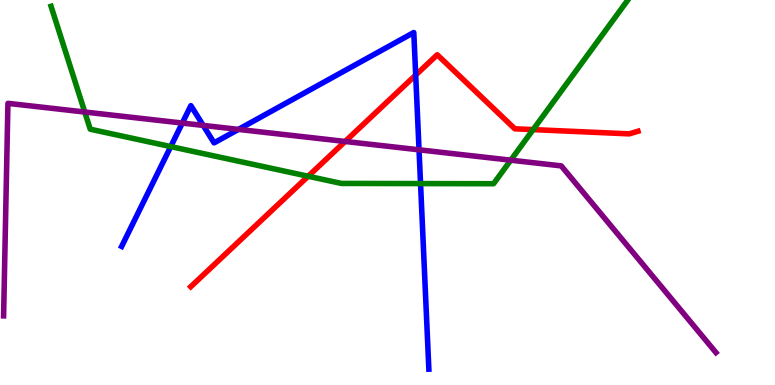[{'lines': ['blue', 'red'], 'intersections': [{'x': 5.36, 'y': 8.05}]}, {'lines': ['green', 'red'], 'intersections': [{'x': 3.98, 'y': 5.42}, {'x': 6.88, 'y': 6.63}]}, {'lines': ['purple', 'red'], 'intersections': [{'x': 4.45, 'y': 6.33}]}, {'lines': ['blue', 'green'], 'intersections': [{'x': 2.2, 'y': 6.19}, {'x': 5.43, 'y': 5.23}]}, {'lines': ['blue', 'purple'], 'intersections': [{'x': 2.35, 'y': 6.8}, {'x': 2.62, 'y': 6.74}, {'x': 3.08, 'y': 6.64}, {'x': 5.41, 'y': 6.11}]}, {'lines': ['green', 'purple'], 'intersections': [{'x': 1.09, 'y': 7.09}, {'x': 6.59, 'y': 5.84}]}]